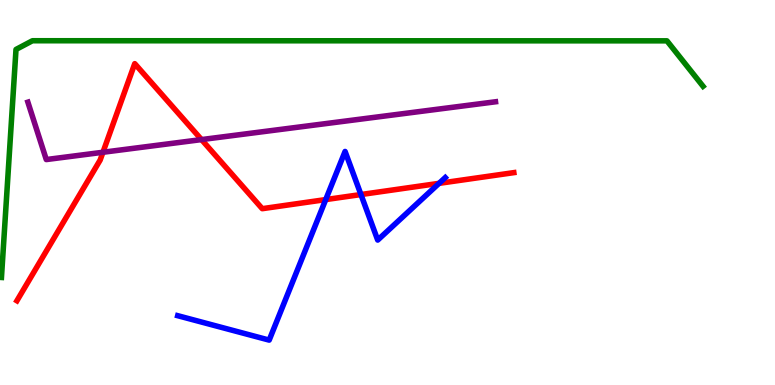[{'lines': ['blue', 'red'], 'intersections': [{'x': 4.2, 'y': 4.82}, {'x': 4.66, 'y': 4.95}, {'x': 5.67, 'y': 5.24}]}, {'lines': ['green', 'red'], 'intersections': []}, {'lines': ['purple', 'red'], 'intersections': [{'x': 1.33, 'y': 6.05}, {'x': 2.6, 'y': 6.37}]}, {'lines': ['blue', 'green'], 'intersections': []}, {'lines': ['blue', 'purple'], 'intersections': []}, {'lines': ['green', 'purple'], 'intersections': []}]